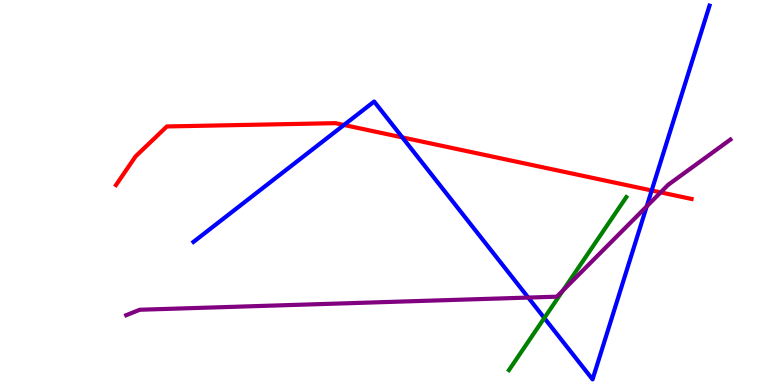[{'lines': ['blue', 'red'], 'intersections': [{'x': 4.44, 'y': 6.75}, {'x': 5.19, 'y': 6.43}, {'x': 8.41, 'y': 5.05}]}, {'lines': ['green', 'red'], 'intersections': []}, {'lines': ['purple', 'red'], 'intersections': [{'x': 8.52, 'y': 5.0}]}, {'lines': ['blue', 'green'], 'intersections': [{'x': 7.02, 'y': 1.74}]}, {'lines': ['blue', 'purple'], 'intersections': [{'x': 6.82, 'y': 2.27}, {'x': 8.34, 'y': 4.64}]}, {'lines': ['green', 'purple'], 'intersections': [{'x': 7.26, 'y': 2.46}]}]